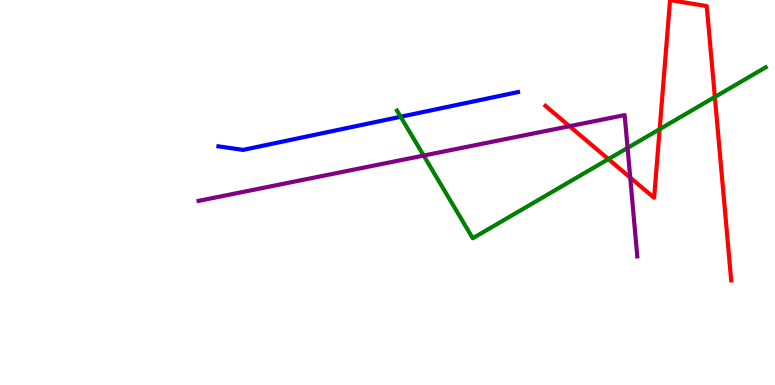[{'lines': ['blue', 'red'], 'intersections': []}, {'lines': ['green', 'red'], 'intersections': [{'x': 7.85, 'y': 5.87}, {'x': 8.51, 'y': 6.64}, {'x': 9.22, 'y': 7.48}]}, {'lines': ['purple', 'red'], 'intersections': [{'x': 7.35, 'y': 6.72}, {'x': 8.13, 'y': 5.39}]}, {'lines': ['blue', 'green'], 'intersections': [{'x': 5.17, 'y': 6.97}]}, {'lines': ['blue', 'purple'], 'intersections': []}, {'lines': ['green', 'purple'], 'intersections': [{'x': 5.47, 'y': 5.96}, {'x': 8.1, 'y': 6.16}]}]